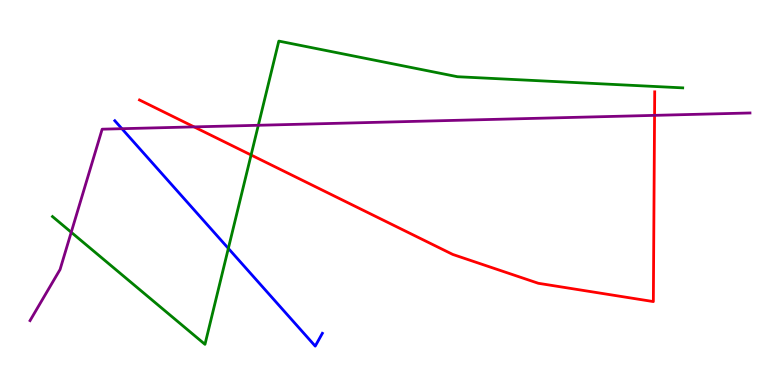[{'lines': ['blue', 'red'], 'intersections': []}, {'lines': ['green', 'red'], 'intersections': [{'x': 3.24, 'y': 5.97}]}, {'lines': ['purple', 'red'], 'intersections': [{'x': 2.5, 'y': 6.7}, {'x': 8.45, 'y': 7.0}]}, {'lines': ['blue', 'green'], 'intersections': [{'x': 2.95, 'y': 3.55}]}, {'lines': ['blue', 'purple'], 'intersections': [{'x': 1.57, 'y': 6.66}]}, {'lines': ['green', 'purple'], 'intersections': [{'x': 0.919, 'y': 3.97}, {'x': 3.33, 'y': 6.75}]}]